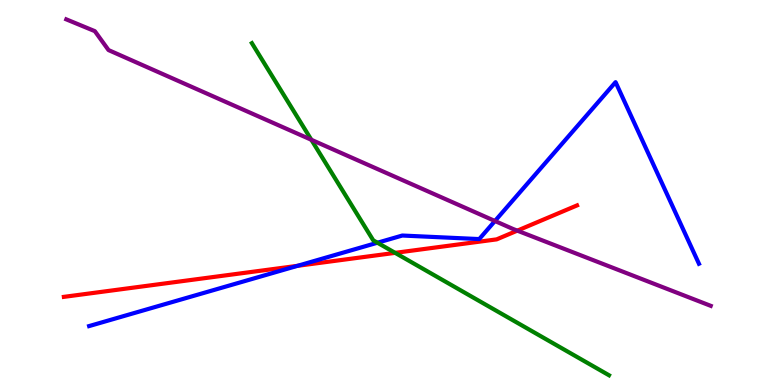[{'lines': ['blue', 'red'], 'intersections': [{'x': 3.84, 'y': 3.1}]}, {'lines': ['green', 'red'], 'intersections': [{'x': 5.1, 'y': 3.43}]}, {'lines': ['purple', 'red'], 'intersections': [{'x': 6.67, 'y': 4.01}]}, {'lines': ['blue', 'green'], 'intersections': [{'x': 4.87, 'y': 3.7}]}, {'lines': ['blue', 'purple'], 'intersections': [{'x': 6.39, 'y': 4.26}]}, {'lines': ['green', 'purple'], 'intersections': [{'x': 4.02, 'y': 6.37}]}]